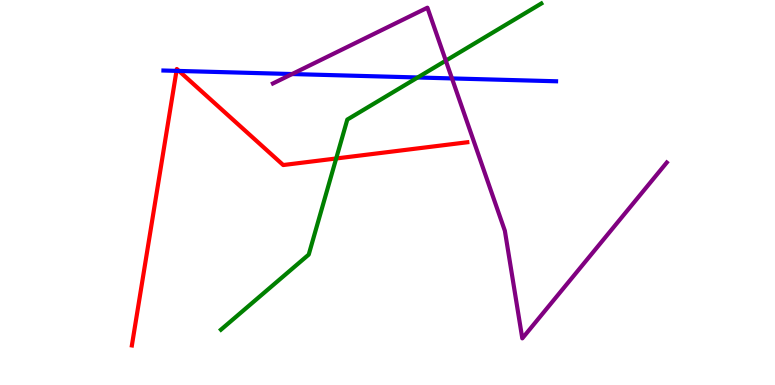[{'lines': ['blue', 'red'], 'intersections': [{'x': 2.28, 'y': 8.16}, {'x': 2.31, 'y': 8.16}]}, {'lines': ['green', 'red'], 'intersections': [{'x': 4.34, 'y': 5.88}]}, {'lines': ['purple', 'red'], 'intersections': []}, {'lines': ['blue', 'green'], 'intersections': [{'x': 5.39, 'y': 7.99}]}, {'lines': ['blue', 'purple'], 'intersections': [{'x': 3.77, 'y': 8.08}, {'x': 5.83, 'y': 7.96}]}, {'lines': ['green', 'purple'], 'intersections': [{'x': 5.75, 'y': 8.42}]}]